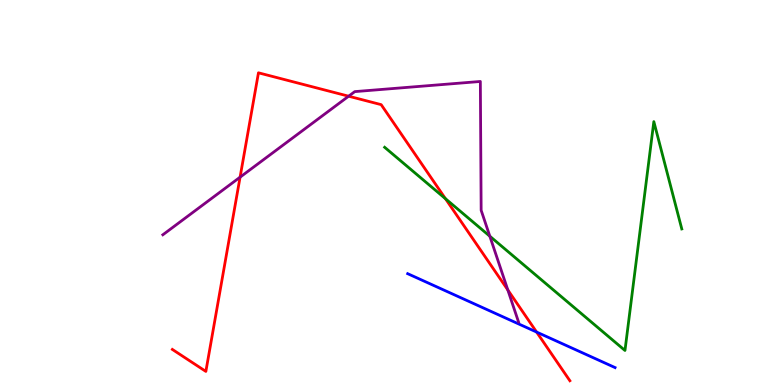[{'lines': ['blue', 'red'], 'intersections': [{'x': 6.92, 'y': 1.38}]}, {'lines': ['green', 'red'], 'intersections': [{'x': 5.75, 'y': 4.84}]}, {'lines': ['purple', 'red'], 'intersections': [{'x': 3.1, 'y': 5.4}, {'x': 4.5, 'y': 7.5}, {'x': 6.55, 'y': 2.47}]}, {'lines': ['blue', 'green'], 'intersections': []}, {'lines': ['blue', 'purple'], 'intersections': []}, {'lines': ['green', 'purple'], 'intersections': [{'x': 6.32, 'y': 3.86}]}]